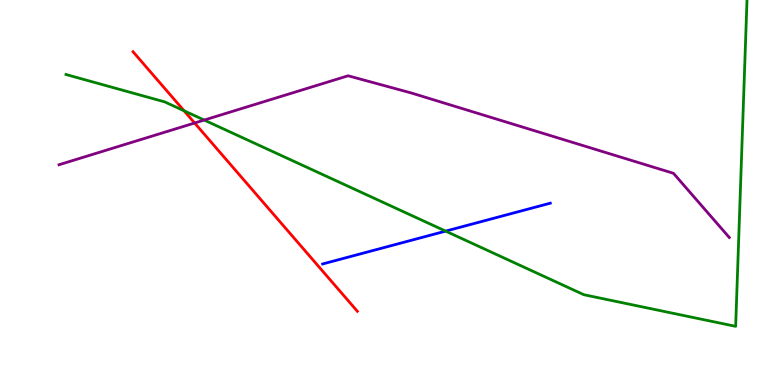[{'lines': ['blue', 'red'], 'intersections': []}, {'lines': ['green', 'red'], 'intersections': [{'x': 2.38, 'y': 7.12}]}, {'lines': ['purple', 'red'], 'intersections': [{'x': 2.51, 'y': 6.8}]}, {'lines': ['blue', 'green'], 'intersections': [{'x': 5.75, 'y': 4.0}]}, {'lines': ['blue', 'purple'], 'intersections': []}, {'lines': ['green', 'purple'], 'intersections': [{'x': 2.64, 'y': 6.88}]}]